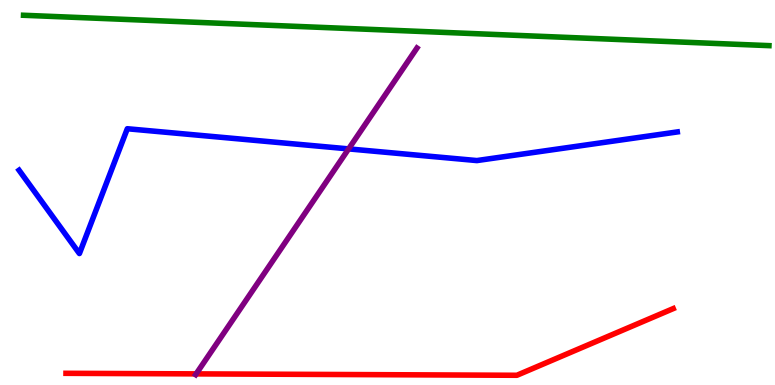[{'lines': ['blue', 'red'], 'intersections': []}, {'lines': ['green', 'red'], 'intersections': []}, {'lines': ['purple', 'red'], 'intersections': [{'x': 2.53, 'y': 0.289}]}, {'lines': ['blue', 'green'], 'intersections': []}, {'lines': ['blue', 'purple'], 'intersections': [{'x': 4.5, 'y': 6.13}]}, {'lines': ['green', 'purple'], 'intersections': []}]